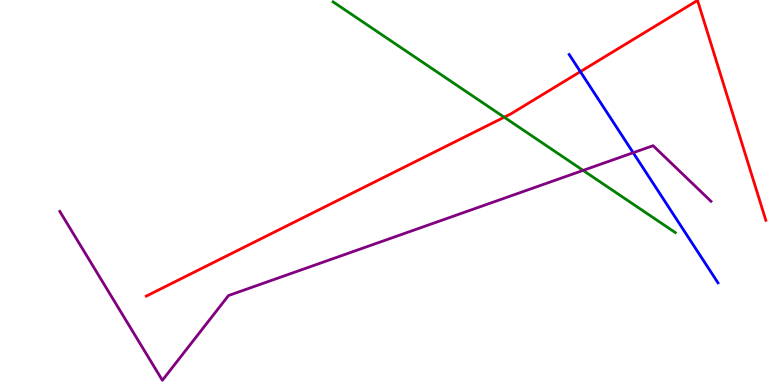[{'lines': ['blue', 'red'], 'intersections': [{'x': 7.49, 'y': 8.14}]}, {'lines': ['green', 'red'], 'intersections': [{'x': 6.51, 'y': 6.96}]}, {'lines': ['purple', 'red'], 'intersections': []}, {'lines': ['blue', 'green'], 'intersections': []}, {'lines': ['blue', 'purple'], 'intersections': [{'x': 8.17, 'y': 6.03}]}, {'lines': ['green', 'purple'], 'intersections': [{'x': 7.52, 'y': 5.57}]}]